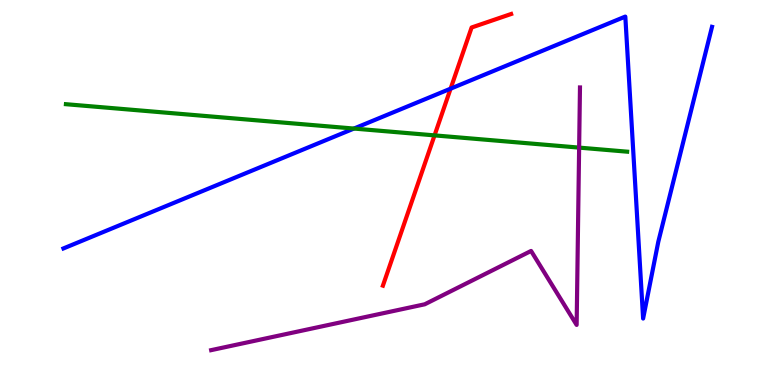[{'lines': ['blue', 'red'], 'intersections': [{'x': 5.81, 'y': 7.7}]}, {'lines': ['green', 'red'], 'intersections': [{'x': 5.61, 'y': 6.48}]}, {'lines': ['purple', 'red'], 'intersections': []}, {'lines': ['blue', 'green'], 'intersections': [{'x': 4.57, 'y': 6.66}]}, {'lines': ['blue', 'purple'], 'intersections': []}, {'lines': ['green', 'purple'], 'intersections': [{'x': 7.47, 'y': 6.17}]}]